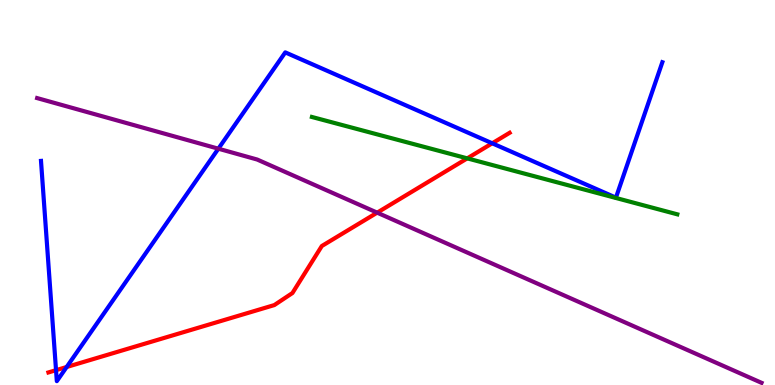[{'lines': ['blue', 'red'], 'intersections': [{'x': 0.723, 'y': 0.385}, {'x': 0.86, 'y': 0.468}, {'x': 6.35, 'y': 6.28}]}, {'lines': ['green', 'red'], 'intersections': [{'x': 6.03, 'y': 5.89}]}, {'lines': ['purple', 'red'], 'intersections': [{'x': 4.87, 'y': 4.48}]}, {'lines': ['blue', 'green'], 'intersections': []}, {'lines': ['blue', 'purple'], 'intersections': [{'x': 2.82, 'y': 6.14}]}, {'lines': ['green', 'purple'], 'intersections': []}]